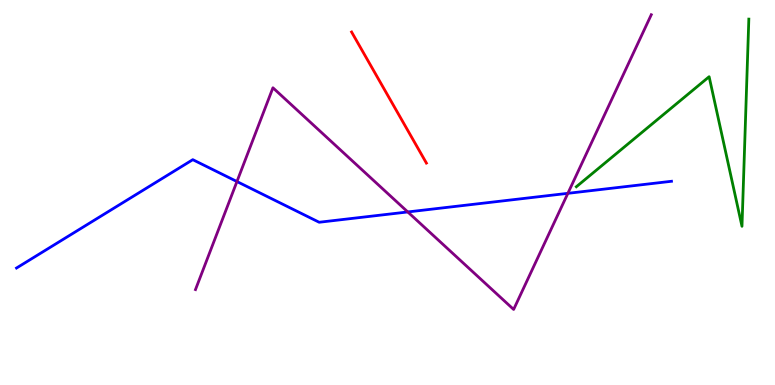[{'lines': ['blue', 'red'], 'intersections': []}, {'lines': ['green', 'red'], 'intersections': []}, {'lines': ['purple', 'red'], 'intersections': []}, {'lines': ['blue', 'green'], 'intersections': []}, {'lines': ['blue', 'purple'], 'intersections': [{'x': 3.06, 'y': 5.28}, {'x': 5.26, 'y': 4.49}, {'x': 7.33, 'y': 4.98}]}, {'lines': ['green', 'purple'], 'intersections': []}]